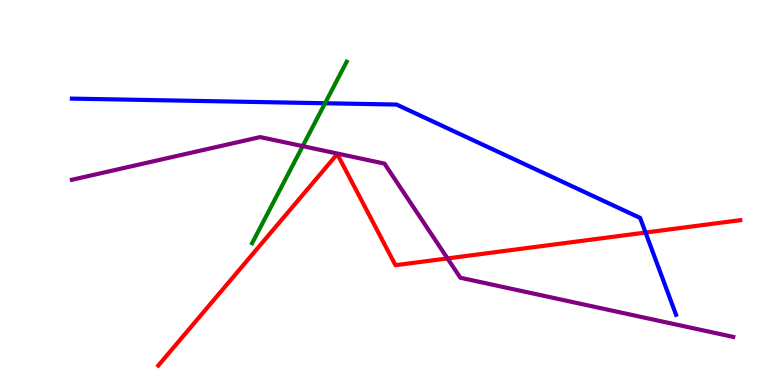[{'lines': ['blue', 'red'], 'intersections': [{'x': 8.33, 'y': 3.96}]}, {'lines': ['green', 'red'], 'intersections': []}, {'lines': ['purple', 'red'], 'intersections': [{'x': 5.77, 'y': 3.29}]}, {'lines': ['blue', 'green'], 'intersections': [{'x': 4.19, 'y': 7.32}]}, {'lines': ['blue', 'purple'], 'intersections': []}, {'lines': ['green', 'purple'], 'intersections': [{'x': 3.91, 'y': 6.2}]}]